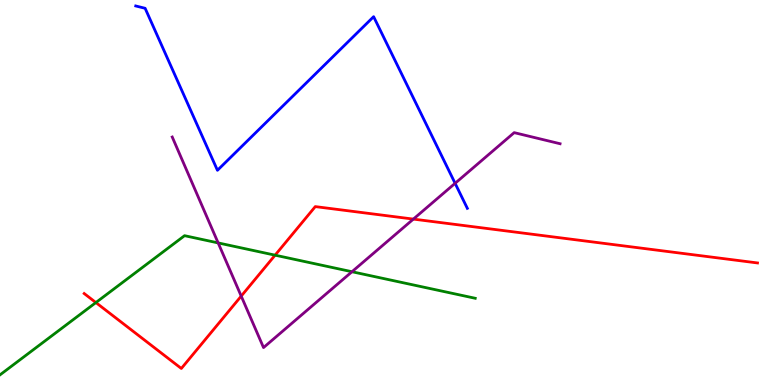[{'lines': ['blue', 'red'], 'intersections': []}, {'lines': ['green', 'red'], 'intersections': [{'x': 1.24, 'y': 2.14}, {'x': 3.55, 'y': 3.37}]}, {'lines': ['purple', 'red'], 'intersections': [{'x': 3.11, 'y': 2.31}, {'x': 5.33, 'y': 4.31}]}, {'lines': ['blue', 'green'], 'intersections': []}, {'lines': ['blue', 'purple'], 'intersections': [{'x': 5.87, 'y': 5.24}]}, {'lines': ['green', 'purple'], 'intersections': [{'x': 2.81, 'y': 3.69}, {'x': 4.54, 'y': 2.94}]}]